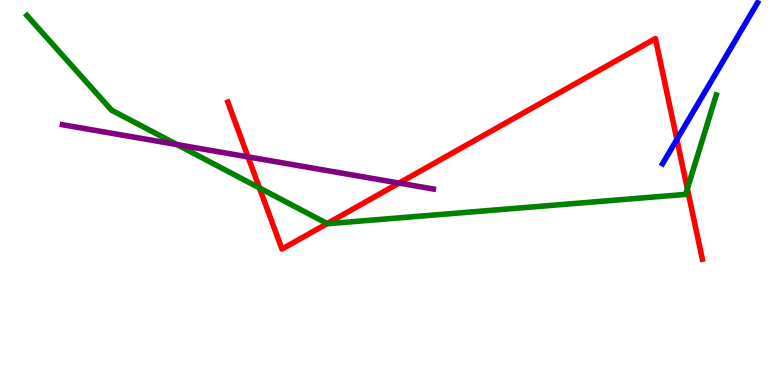[{'lines': ['blue', 'red'], 'intersections': [{'x': 8.73, 'y': 6.38}]}, {'lines': ['green', 'red'], 'intersections': [{'x': 3.35, 'y': 5.12}, {'x': 4.22, 'y': 4.19}, {'x': 8.87, 'y': 5.1}]}, {'lines': ['purple', 'red'], 'intersections': [{'x': 3.2, 'y': 5.92}, {'x': 5.15, 'y': 5.24}]}, {'lines': ['blue', 'green'], 'intersections': []}, {'lines': ['blue', 'purple'], 'intersections': []}, {'lines': ['green', 'purple'], 'intersections': [{'x': 2.28, 'y': 6.24}]}]